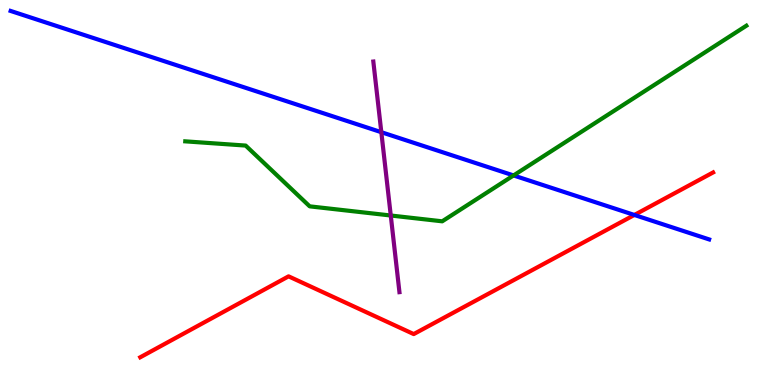[{'lines': ['blue', 'red'], 'intersections': [{'x': 8.19, 'y': 4.42}]}, {'lines': ['green', 'red'], 'intersections': []}, {'lines': ['purple', 'red'], 'intersections': []}, {'lines': ['blue', 'green'], 'intersections': [{'x': 6.63, 'y': 5.44}]}, {'lines': ['blue', 'purple'], 'intersections': [{'x': 4.92, 'y': 6.57}]}, {'lines': ['green', 'purple'], 'intersections': [{'x': 5.04, 'y': 4.4}]}]